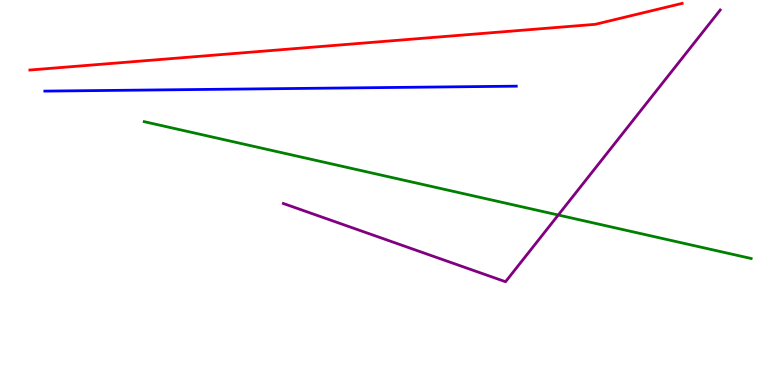[{'lines': ['blue', 'red'], 'intersections': []}, {'lines': ['green', 'red'], 'intersections': []}, {'lines': ['purple', 'red'], 'intersections': []}, {'lines': ['blue', 'green'], 'intersections': []}, {'lines': ['blue', 'purple'], 'intersections': []}, {'lines': ['green', 'purple'], 'intersections': [{'x': 7.2, 'y': 4.42}]}]